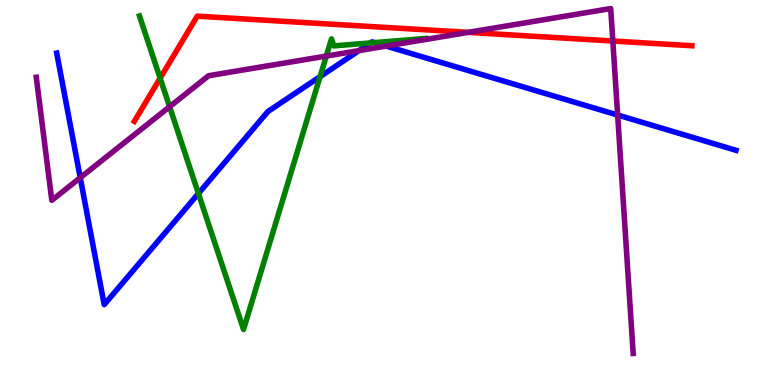[{'lines': ['blue', 'red'], 'intersections': []}, {'lines': ['green', 'red'], 'intersections': [{'x': 2.07, 'y': 7.97}]}, {'lines': ['purple', 'red'], 'intersections': [{'x': 6.04, 'y': 9.16}, {'x': 7.91, 'y': 8.93}]}, {'lines': ['blue', 'green'], 'intersections': [{'x': 2.56, 'y': 4.97}, {'x': 4.13, 'y': 8.01}, {'x': 4.78, 'y': 8.88}, {'x': 4.83, 'y': 8.89}]}, {'lines': ['blue', 'purple'], 'intersections': [{'x': 1.04, 'y': 5.38}, {'x': 4.63, 'y': 8.69}, {'x': 4.98, 'y': 8.8}, {'x': 7.97, 'y': 7.01}]}, {'lines': ['green', 'purple'], 'intersections': [{'x': 2.19, 'y': 7.23}, {'x': 4.21, 'y': 8.54}]}]